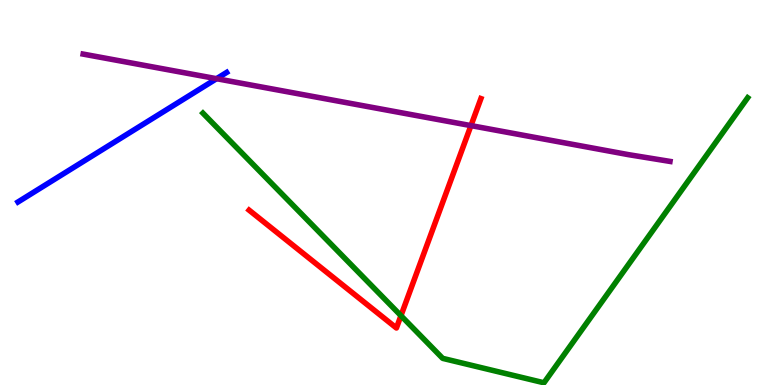[{'lines': ['blue', 'red'], 'intersections': []}, {'lines': ['green', 'red'], 'intersections': [{'x': 5.17, 'y': 1.8}]}, {'lines': ['purple', 'red'], 'intersections': [{'x': 6.08, 'y': 6.74}]}, {'lines': ['blue', 'green'], 'intersections': []}, {'lines': ['blue', 'purple'], 'intersections': [{'x': 2.79, 'y': 7.96}]}, {'lines': ['green', 'purple'], 'intersections': []}]